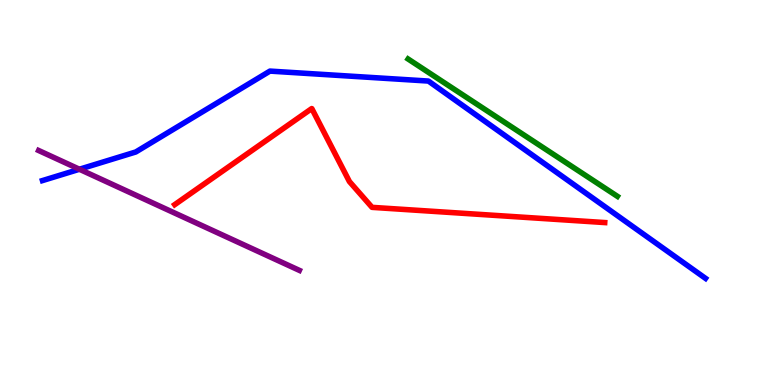[{'lines': ['blue', 'red'], 'intersections': []}, {'lines': ['green', 'red'], 'intersections': []}, {'lines': ['purple', 'red'], 'intersections': []}, {'lines': ['blue', 'green'], 'intersections': []}, {'lines': ['blue', 'purple'], 'intersections': [{'x': 1.02, 'y': 5.6}]}, {'lines': ['green', 'purple'], 'intersections': []}]